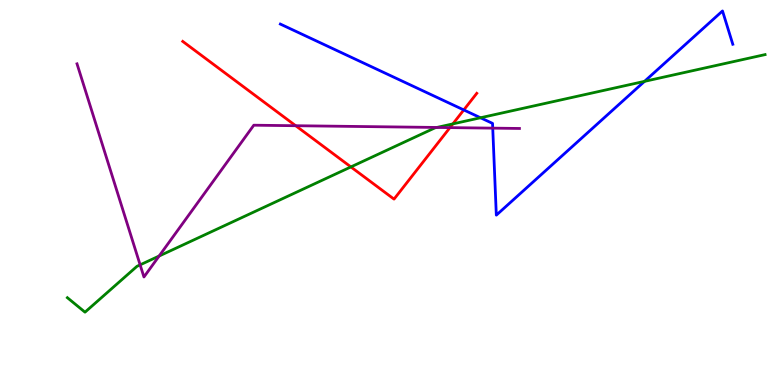[{'lines': ['blue', 'red'], 'intersections': [{'x': 5.98, 'y': 7.14}]}, {'lines': ['green', 'red'], 'intersections': [{'x': 4.53, 'y': 5.66}, {'x': 5.84, 'y': 6.78}]}, {'lines': ['purple', 'red'], 'intersections': [{'x': 3.82, 'y': 6.73}, {'x': 5.81, 'y': 6.69}]}, {'lines': ['blue', 'green'], 'intersections': [{'x': 6.2, 'y': 6.94}, {'x': 8.32, 'y': 7.89}]}, {'lines': ['blue', 'purple'], 'intersections': [{'x': 6.36, 'y': 6.67}]}, {'lines': ['green', 'purple'], 'intersections': [{'x': 1.81, 'y': 3.12}, {'x': 2.05, 'y': 3.35}, {'x': 5.64, 'y': 6.69}]}]